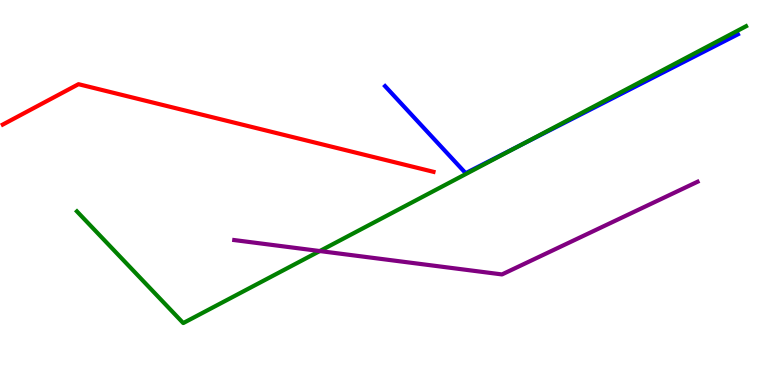[{'lines': ['blue', 'red'], 'intersections': []}, {'lines': ['green', 'red'], 'intersections': []}, {'lines': ['purple', 'red'], 'intersections': []}, {'lines': ['blue', 'green'], 'intersections': [{'x': 6.72, 'y': 6.23}]}, {'lines': ['blue', 'purple'], 'intersections': []}, {'lines': ['green', 'purple'], 'intersections': [{'x': 4.13, 'y': 3.48}]}]